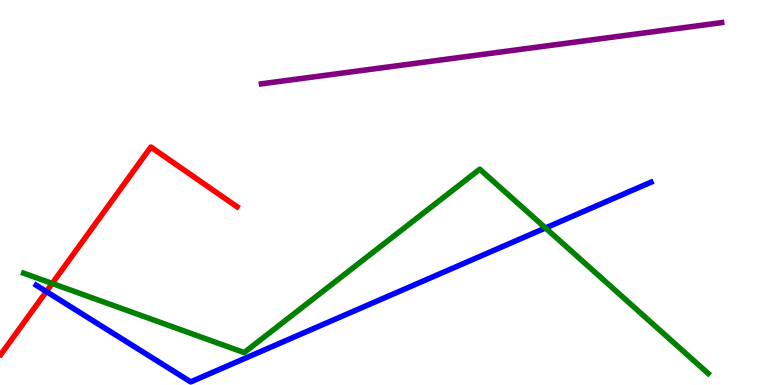[{'lines': ['blue', 'red'], 'intersections': [{'x': 0.598, 'y': 2.43}]}, {'lines': ['green', 'red'], 'intersections': [{'x': 0.673, 'y': 2.64}]}, {'lines': ['purple', 'red'], 'intersections': []}, {'lines': ['blue', 'green'], 'intersections': [{'x': 7.04, 'y': 4.08}]}, {'lines': ['blue', 'purple'], 'intersections': []}, {'lines': ['green', 'purple'], 'intersections': []}]